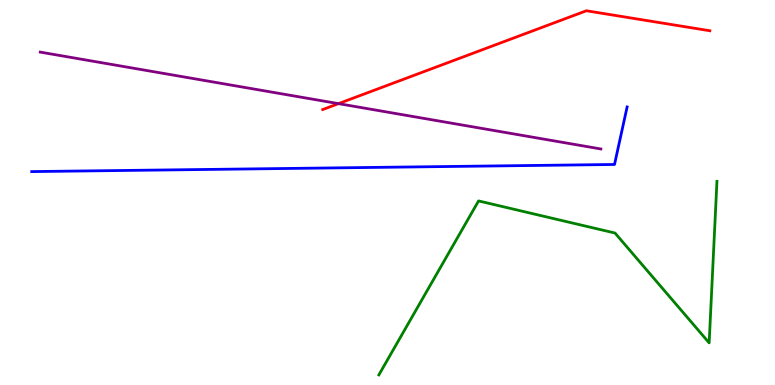[{'lines': ['blue', 'red'], 'intersections': []}, {'lines': ['green', 'red'], 'intersections': []}, {'lines': ['purple', 'red'], 'intersections': [{'x': 4.37, 'y': 7.31}]}, {'lines': ['blue', 'green'], 'intersections': []}, {'lines': ['blue', 'purple'], 'intersections': []}, {'lines': ['green', 'purple'], 'intersections': []}]